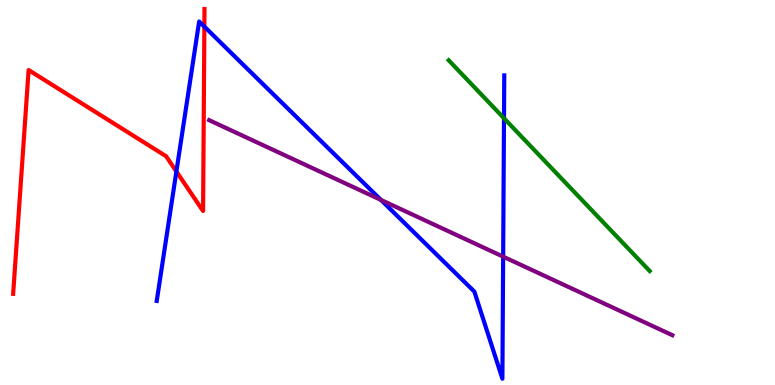[{'lines': ['blue', 'red'], 'intersections': [{'x': 2.28, 'y': 5.55}, {'x': 2.64, 'y': 9.31}]}, {'lines': ['green', 'red'], 'intersections': []}, {'lines': ['purple', 'red'], 'intersections': []}, {'lines': ['blue', 'green'], 'intersections': [{'x': 6.5, 'y': 6.93}]}, {'lines': ['blue', 'purple'], 'intersections': [{'x': 4.92, 'y': 4.81}, {'x': 6.49, 'y': 3.33}]}, {'lines': ['green', 'purple'], 'intersections': []}]